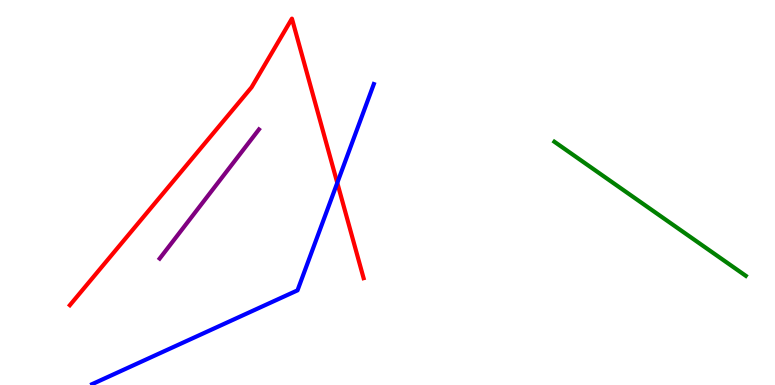[{'lines': ['blue', 'red'], 'intersections': [{'x': 4.35, 'y': 5.25}]}, {'lines': ['green', 'red'], 'intersections': []}, {'lines': ['purple', 'red'], 'intersections': []}, {'lines': ['blue', 'green'], 'intersections': []}, {'lines': ['blue', 'purple'], 'intersections': []}, {'lines': ['green', 'purple'], 'intersections': []}]